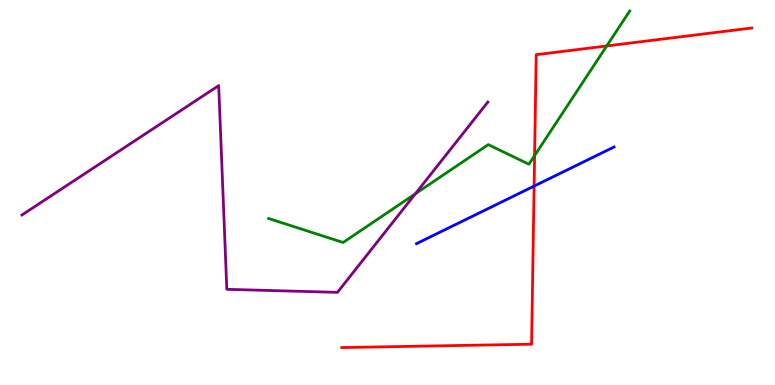[{'lines': ['blue', 'red'], 'intersections': [{'x': 6.89, 'y': 5.17}]}, {'lines': ['green', 'red'], 'intersections': [{'x': 6.9, 'y': 5.96}, {'x': 7.83, 'y': 8.81}]}, {'lines': ['purple', 'red'], 'intersections': []}, {'lines': ['blue', 'green'], 'intersections': []}, {'lines': ['blue', 'purple'], 'intersections': []}, {'lines': ['green', 'purple'], 'intersections': [{'x': 5.36, 'y': 4.97}]}]